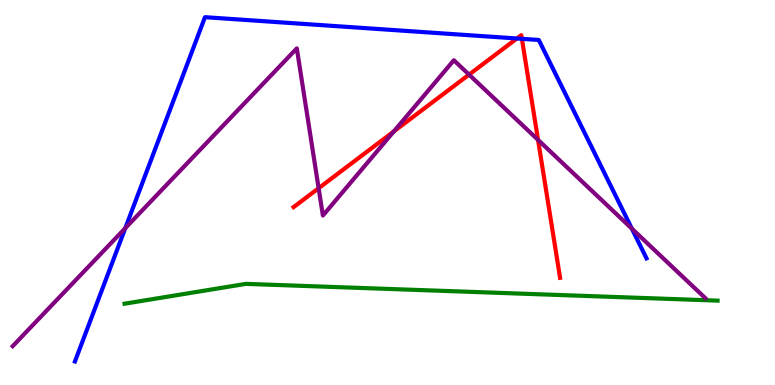[{'lines': ['blue', 'red'], 'intersections': [{'x': 6.67, 'y': 9.0}, {'x': 6.73, 'y': 8.99}]}, {'lines': ['green', 'red'], 'intersections': []}, {'lines': ['purple', 'red'], 'intersections': [{'x': 4.11, 'y': 5.11}, {'x': 5.08, 'y': 6.59}, {'x': 6.05, 'y': 8.06}, {'x': 6.94, 'y': 6.37}]}, {'lines': ['blue', 'green'], 'intersections': []}, {'lines': ['blue', 'purple'], 'intersections': [{'x': 1.62, 'y': 4.07}, {'x': 8.15, 'y': 4.06}]}, {'lines': ['green', 'purple'], 'intersections': []}]